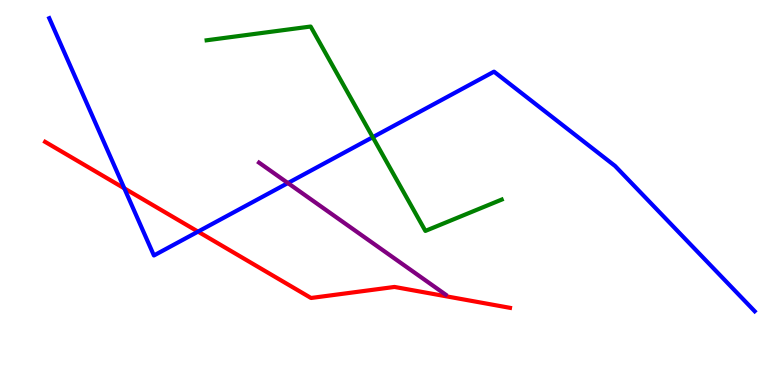[{'lines': ['blue', 'red'], 'intersections': [{'x': 1.6, 'y': 5.11}, {'x': 2.56, 'y': 3.98}]}, {'lines': ['green', 'red'], 'intersections': []}, {'lines': ['purple', 'red'], 'intersections': []}, {'lines': ['blue', 'green'], 'intersections': [{'x': 4.81, 'y': 6.44}]}, {'lines': ['blue', 'purple'], 'intersections': [{'x': 3.71, 'y': 5.25}]}, {'lines': ['green', 'purple'], 'intersections': []}]